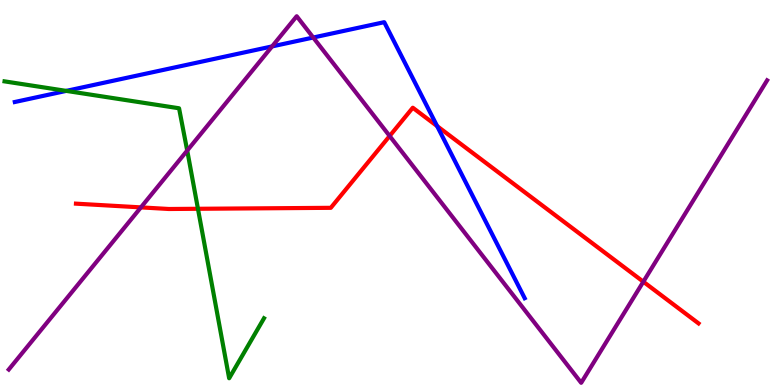[{'lines': ['blue', 'red'], 'intersections': [{'x': 5.64, 'y': 6.72}]}, {'lines': ['green', 'red'], 'intersections': [{'x': 2.55, 'y': 4.58}]}, {'lines': ['purple', 'red'], 'intersections': [{'x': 1.82, 'y': 4.61}, {'x': 5.03, 'y': 6.47}, {'x': 8.3, 'y': 2.68}]}, {'lines': ['blue', 'green'], 'intersections': [{'x': 0.855, 'y': 7.64}]}, {'lines': ['blue', 'purple'], 'intersections': [{'x': 3.51, 'y': 8.79}, {'x': 4.04, 'y': 9.03}]}, {'lines': ['green', 'purple'], 'intersections': [{'x': 2.42, 'y': 6.09}]}]